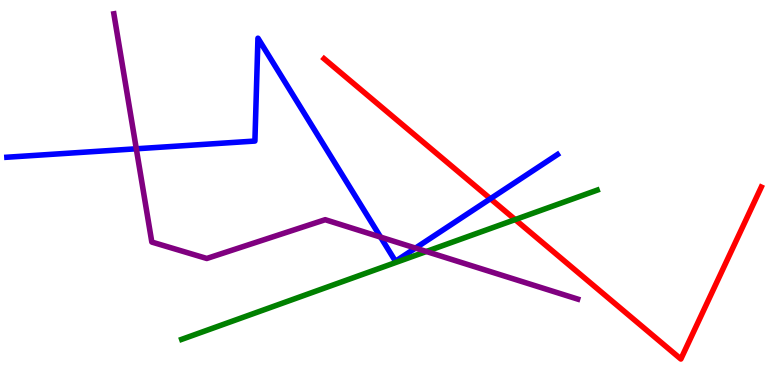[{'lines': ['blue', 'red'], 'intersections': [{'x': 6.33, 'y': 4.84}]}, {'lines': ['green', 'red'], 'intersections': [{'x': 6.65, 'y': 4.3}]}, {'lines': ['purple', 'red'], 'intersections': []}, {'lines': ['blue', 'green'], 'intersections': []}, {'lines': ['blue', 'purple'], 'intersections': [{'x': 1.76, 'y': 6.14}, {'x': 4.91, 'y': 3.84}, {'x': 5.36, 'y': 3.56}]}, {'lines': ['green', 'purple'], 'intersections': [{'x': 5.5, 'y': 3.47}]}]